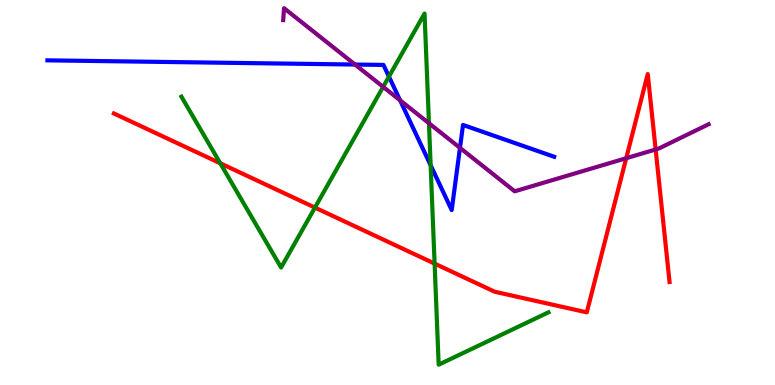[{'lines': ['blue', 'red'], 'intersections': []}, {'lines': ['green', 'red'], 'intersections': [{'x': 2.84, 'y': 5.76}, {'x': 4.06, 'y': 4.61}, {'x': 5.61, 'y': 3.15}]}, {'lines': ['purple', 'red'], 'intersections': [{'x': 8.08, 'y': 5.89}, {'x': 8.46, 'y': 6.12}]}, {'lines': ['blue', 'green'], 'intersections': [{'x': 5.02, 'y': 8.01}, {'x': 5.56, 'y': 5.71}]}, {'lines': ['blue', 'purple'], 'intersections': [{'x': 4.58, 'y': 8.32}, {'x': 5.16, 'y': 7.39}, {'x': 5.94, 'y': 6.16}]}, {'lines': ['green', 'purple'], 'intersections': [{'x': 4.94, 'y': 7.74}, {'x': 5.53, 'y': 6.8}]}]